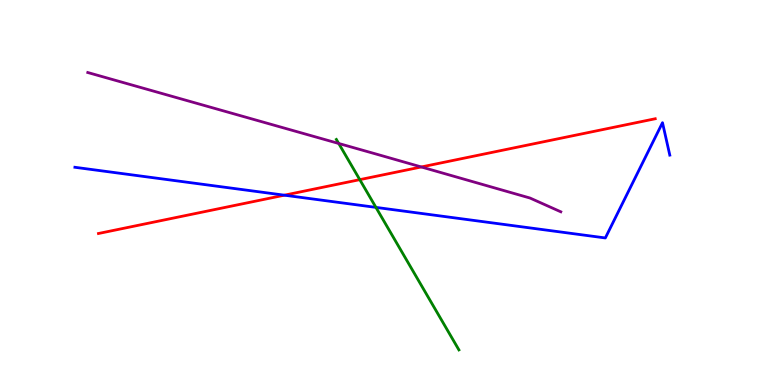[{'lines': ['blue', 'red'], 'intersections': [{'x': 3.67, 'y': 4.93}]}, {'lines': ['green', 'red'], 'intersections': [{'x': 4.64, 'y': 5.33}]}, {'lines': ['purple', 'red'], 'intersections': [{'x': 5.44, 'y': 5.66}]}, {'lines': ['blue', 'green'], 'intersections': [{'x': 4.85, 'y': 4.61}]}, {'lines': ['blue', 'purple'], 'intersections': []}, {'lines': ['green', 'purple'], 'intersections': [{'x': 4.37, 'y': 6.27}]}]